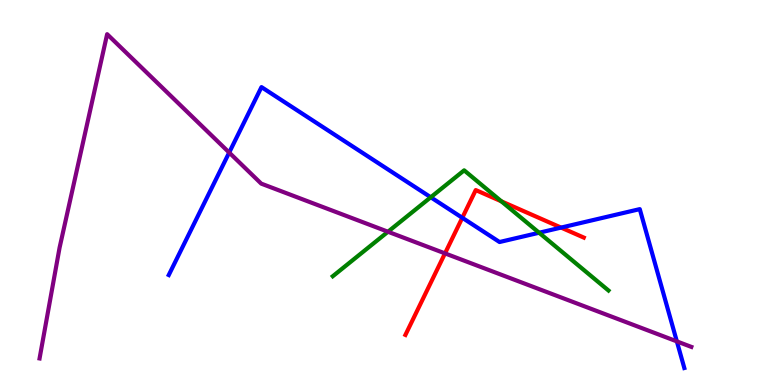[{'lines': ['blue', 'red'], 'intersections': [{'x': 5.97, 'y': 4.34}, {'x': 7.24, 'y': 4.09}]}, {'lines': ['green', 'red'], 'intersections': [{'x': 6.47, 'y': 4.77}]}, {'lines': ['purple', 'red'], 'intersections': [{'x': 5.74, 'y': 3.42}]}, {'lines': ['blue', 'green'], 'intersections': [{'x': 5.56, 'y': 4.88}, {'x': 6.96, 'y': 3.95}]}, {'lines': ['blue', 'purple'], 'intersections': [{'x': 2.96, 'y': 6.04}, {'x': 8.73, 'y': 1.13}]}, {'lines': ['green', 'purple'], 'intersections': [{'x': 5.01, 'y': 3.98}]}]